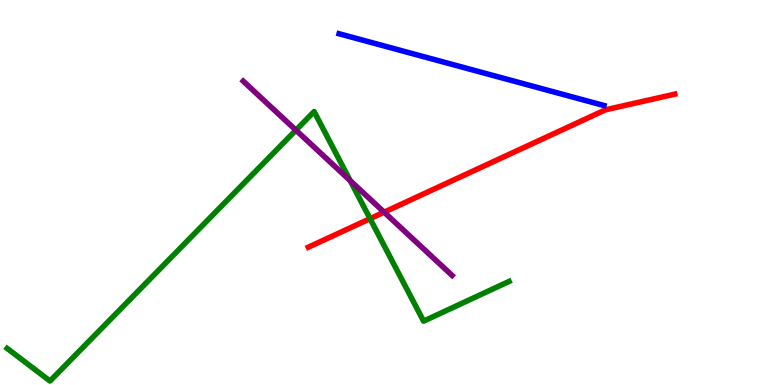[{'lines': ['blue', 'red'], 'intersections': []}, {'lines': ['green', 'red'], 'intersections': [{'x': 4.77, 'y': 4.32}]}, {'lines': ['purple', 'red'], 'intersections': [{'x': 4.96, 'y': 4.49}]}, {'lines': ['blue', 'green'], 'intersections': []}, {'lines': ['blue', 'purple'], 'intersections': []}, {'lines': ['green', 'purple'], 'intersections': [{'x': 3.82, 'y': 6.62}, {'x': 4.52, 'y': 5.31}]}]